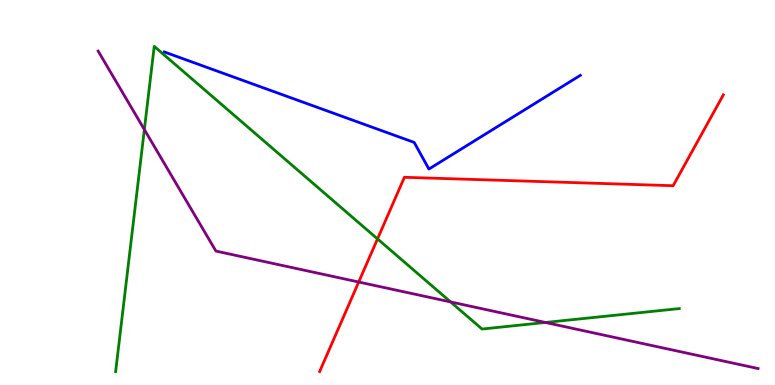[{'lines': ['blue', 'red'], 'intersections': []}, {'lines': ['green', 'red'], 'intersections': [{'x': 4.87, 'y': 3.79}]}, {'lines': ['purple', 'red'], 'intersections': [{'x': 4.63, 'y': 2.67}]}, {'lines': ['blue', 'green'], 'intersections': []}, {'lines': ['blue', 'purple'], 'intersections': []}, {'lines': ['green', 'purple'], 'intersections': [{'x': 1.86, 'y': 6.64}, {'x': 5.81, 'y': 2.16}, {'x': 7.04, 'y': 1.62}]}]